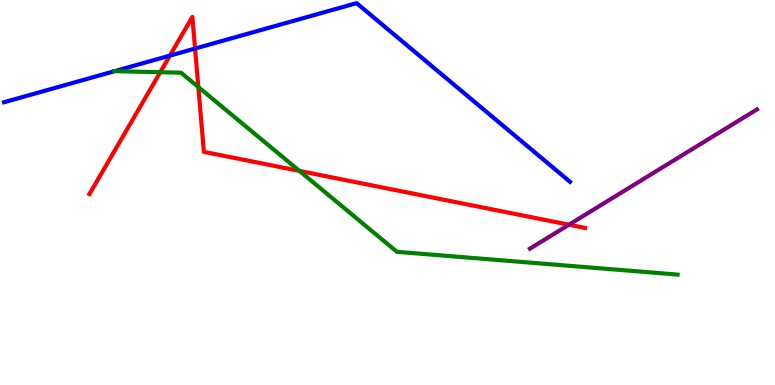[{'lines': ['blue', 'red'], 'intersections': [{'x': 2.19, 'y': 8.56}, {'x': 2.52, 'y': 8.74}]}, {'lines': ['green', 'red'], 'intersections': [{'x': 2.07, 'y': 8.12}, {'x': 2.56, 'y': 7.74}, {'x': 3.86, 'y': 5.56}]}, {'lines': ['purple', 'red'], 'intersections': [{'x': 7.34, 'y': 4.16}]}, {'lines': ['blue', 'green'], 'intersections': [{'x': 1.48, 'y': 8.15}]}, {'lines': ['blue', 'purple'], 'intersections': []}, {'lines': ['green', 'purple'], 'intersections': []}]